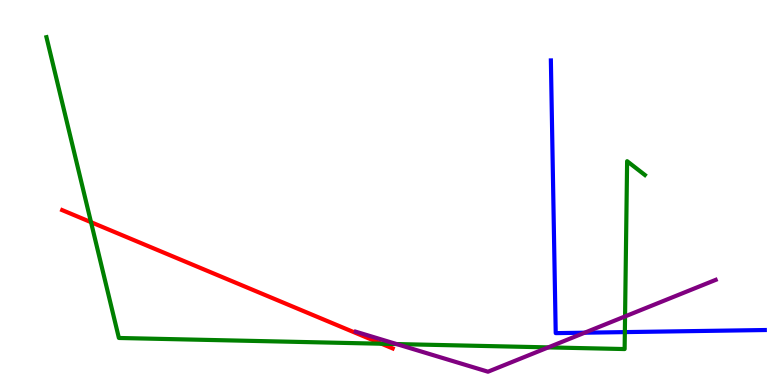[{'lines': ['blue', 'red'], 'intersections': []}, {'lines': ['green', 'red'], 'intersections': [{'x': 1.17, 'y': 4.23}, {'x': 4.92, 'y': 1.07}]}, {'lines': ['purple', 'red'], 'intersections': []}, {'lines': ['blue', 'green'], 'intersections': [{'x': 8.06, 'y': 1.37}]}, {'lines': ['blue', 'purple'], 'intersections': [{'x': 7.54, 'y': 1.36}]}, {'lines': ['green', 'purple'], 'intersections': [{'x': 5.12, 'y': 1.06}, {'x': 7.07, 'y': 0.977}, {'x': 8.07, 'y': 1.78}]}]